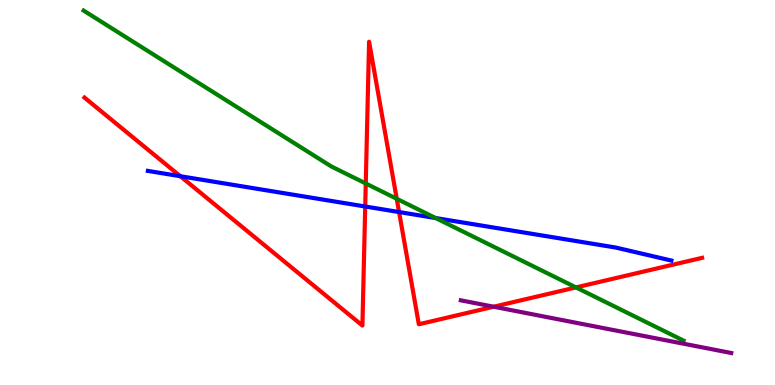[{'lines': ['blue', 'red'], 'intersections': [{'x': 2.33, 'y': 5.42}, {'x': 4.71, 'y': 4.64}, {'x': 5.15, 'y': 4.49}]}, {'lines': ['green', 'red'], 'intersections': [{'x': 4.72, 'y': 5.23}, {'x': 5.12, 'y': 4.84}, {'x': 7.43, 'y': 2.53}]}, {'lines': ['purple', 'red'], 'intersections': [{'x': 6.37, 'y': 2.03}]}, {'lines': ['blue', 'green'], 'intersections': [{'x': 5.62, 'y': 4.34}]}, {'lines': ['blue', 'purple'], 'intersections': []}, {'lines': ['green', 'purple'], 'intersections': []}]